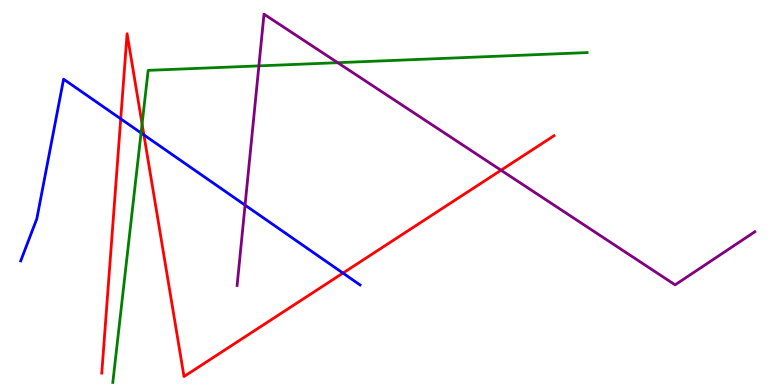[{'lines': ['blue', 'red'], 'intersections': [{'x': 1.56, 'y': 6.91}, {'x': 1.86, 'y': 6.5}, {'x': 4.43, 'y': 2.91}]}, {'lines': ['green', 'red'], 'intersections': [{'x': 1.83, 'y': 6.78}]}, {'lines': ['purple', 'red'], 'intersections': [{'x': 6.46, 'y': 5.58}]}, {'lines': ['blue', 'green'], 'intersections': [{'x': 1.82, 'y': 6.55}]}, {'lines': ['blue', 'purple'], 'intersections': [{'x': 3.16, 'y': 4.67}]}, {'lines': ['green', 'purple'], 'intersections': [{'x': 3.34, 'y': 8.29}, {'x': 4.36, 'y': 8.37}]}]